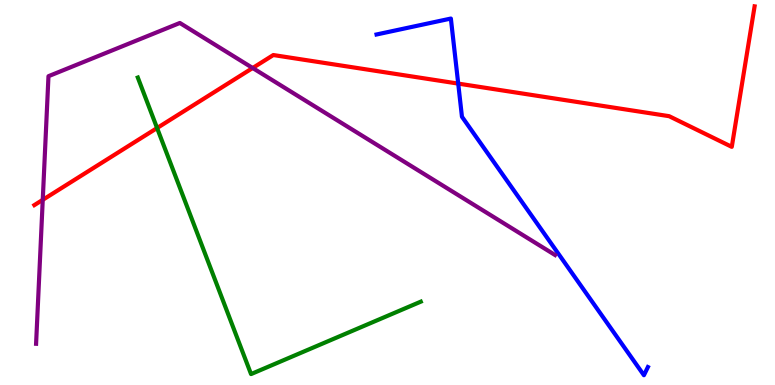[{'lines': ['blue', 'red'], 'intersections': [{'x': 5.91, 'y': 7.83}]}, {'lines': ['green', 'red'], 'intersections': [{'x': 2.03, 'y': 6.67}]}, {'lines': ['purple', 'red'], 'intersections': [{'x': 0.552, 'y': 4.81}, {'x': 3.26, 'y': 8.23}]}, {'lines': ['blue', 'green'], 'intersections': []}, {'lines': ['blue', 'purple'], 'intersections': []}, {'lines': ['green', 'purple'], 'intersections': []}]